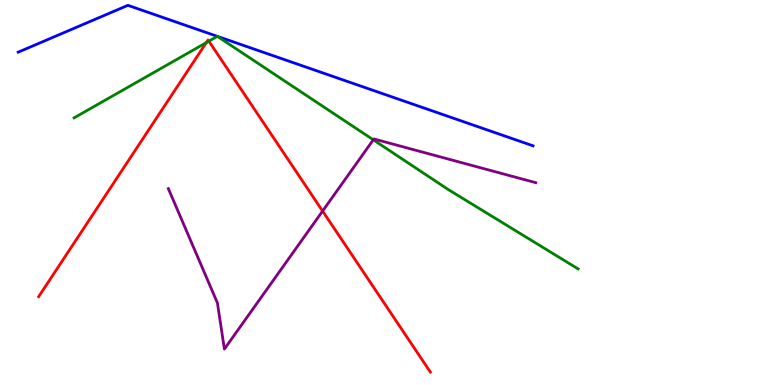[{'lines': ['blue', 'red'], 'intersections': []}, {'lines': ['green', 'red'], 'intersections': [{'x': 2.66, 'y': 8.89}, {'x': 2.7, 'y': 8.93}]}, {'lines': ['purple', 'red'], 'intersections': [{'x': 4.16, 'y': 4.52}]}, {'lines': ['blue', 'green'], 'intersections': [{'x': 2.8, 'y': 9.06}, {'x': 2.8, 'y': 9.06}]}, {'lines': ['blue', 'purple'], 'intersections': []}, {'lines': ['green', 'purple'], 'intersections': [{'x': 4.82, 'y': 6.37}]}]